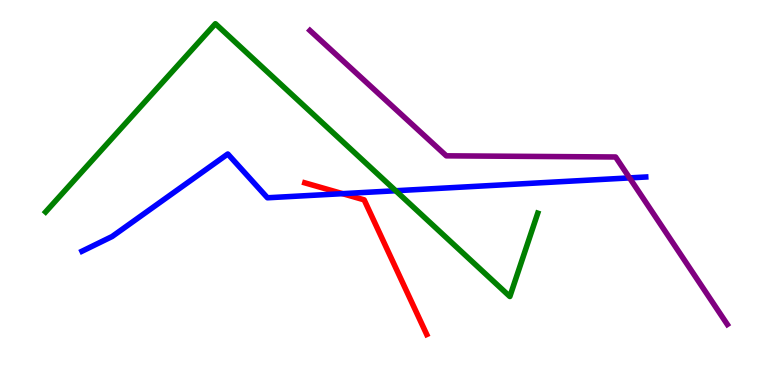[{'lines': ['blue', 'red'], 'intersections': [{'x': 4.42, 'y': 4.97}]}, {'lines': ['green', 'red'], 'intersections': []}, {'lines': ['purple', 'red'], 'intersections': []}, {'lines': ['blue', 'green'], 'intersections': [{'x': 5.11, 'y': 5.05}]}, {'lines': ['blue', 'purple'], 'intersections': [{'x': 8.12, 'y': 5.38}]}, {'lines': ['green', 'purple'], 'intersections': []}]